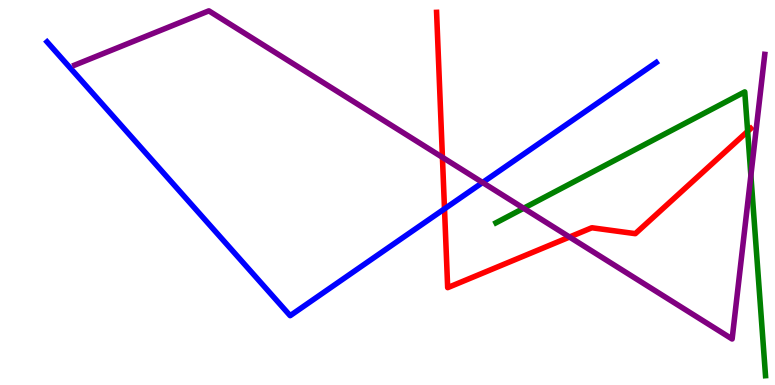[{'lines': ['blue', 'red'], 'intersections': [{'x': 5.74, 'y': 4.58}]}, {'lines': ['green', 'red'], 'intersections': [{'x': 9.65, 'y': 6.59}]}, {'lines': ['purple', 'red'], 'intersections': [{'x': 5.71, 'y': 5.91}, {'x': 7.35, 'y': 3.84}]}, {'lines': ['blue', 'green'], 'intersections': []}, {'lines': ['blue', 'purple'], 'intersections': [{'x': 6.23, 'y': 5.26}]}, {'lines': ['green', 'purple'], 'intersections': [{'x': 6.76, 'y': 4.59}, {'x': 9.69, 'y': 5.44}]}]